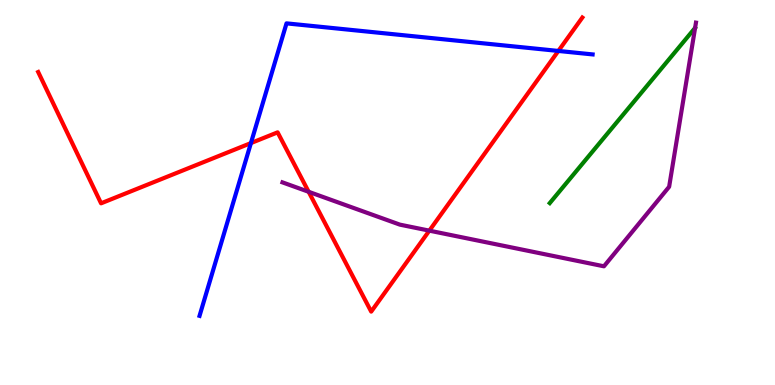[{'lines': ['blue', 'red'], 'intersections': [{'x': 3.24, 'y': 6.28}, {'x': 7.2, 'y': 8.68}]}, {'lines': ['green', 'red'], 'intersections': []}, {'lines': ['purple', 'red'], 'intersections': [{'x': 3.98, 'y': 5.02}, {'x': 5.54, 'y': 4.01}]}, {'lines': ['blue', 'green'], 'intersections': []}, {'lines': ['blue', 'purple'], 'intersections': []}, {'lines': ['green', 'purple'], 'intersections': []}]